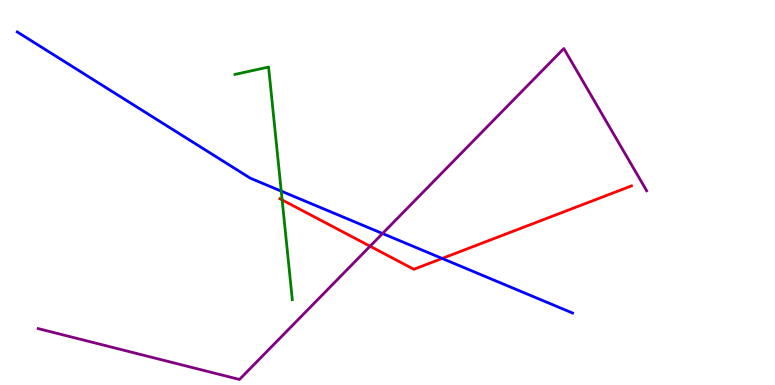[{'lines': ['blue', 'red'], 'intersections': [{'x': 5.7, 'y': 3.29}]}, {'lines': ['green', 'red'], 'intersections': [{'x': 3.64, 'y': 4.81}]}, {'lines': ['purple', 'red'], 'intersections': [{'x': 4.78, 'y': 3.6}]}, {'lines': ['blue', 'green'], 'intersections': [{'x': 3.63, 'y': 5.04}]}, {'lines': ['blue', 'purple'], 'intersections': [{'x': 4.94, 'y': 3.93}]}, {'lines': ['green', 'purple'], 'intersections': []}]